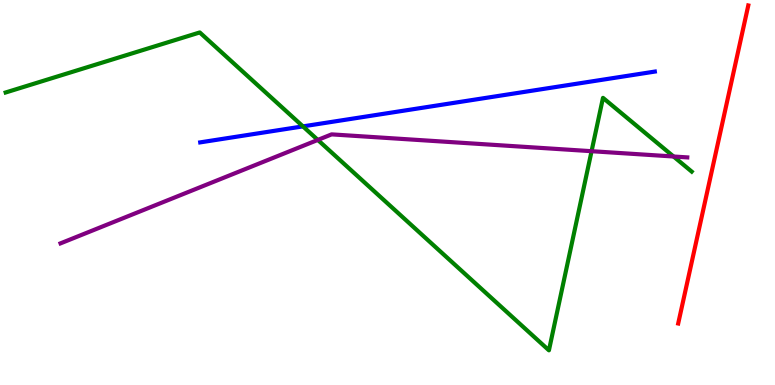[{'lines': ['blue', 'red'], 'intersections': []}, {'lines': ['green', 'red'], 'intersections': []}, {'lines': ['purple', 'red'], 'intersections': []}, {'lines': ['blue', 'green'], 'intersections': [{'x': 3.91, 'y': 6.72}]}, {'lines': ['blue', 'purple'], 'intersections': []}, {'lines': ['green', 'purple'], 'intersections': [{'x': 4.1, 'y': 6.37}, {'x': 7.63, 'y': 6.07}, {'x': 8.69, 'y': 5.93}]}]